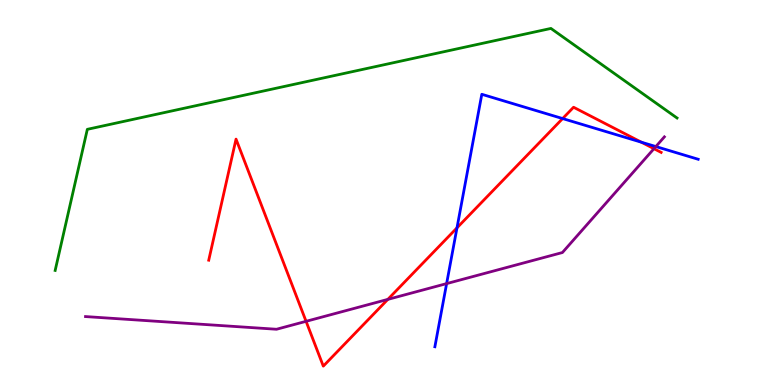[{'lines': ['blue', 'red'], 'intersections': [{'x': 5.9, 'y': 4.08}, {'x': 7.26, 'y': 6.92}, {'x': 8.28, 'y': 6.31}]}, {'lines': ['green', 'red'], 'intersections': []}, {'lines': ['purple', 'red'], 'intersections': [{'x': 3.95, 'y': 1.65}, {'x': 5.0, 'y': 2.22}, {'x': 8.44, 'y': 6.14}]}, {'lines': ['blue', 'green'], 'intersections': []}, {'lines': ['blue', 'purple'], 'intersections': [{'x': 5.76, 'y': 2.63}, {'x': 8.46, 'y': 6.19}]}, {'lines': ['green', 'purple'], 'intersections': []}]